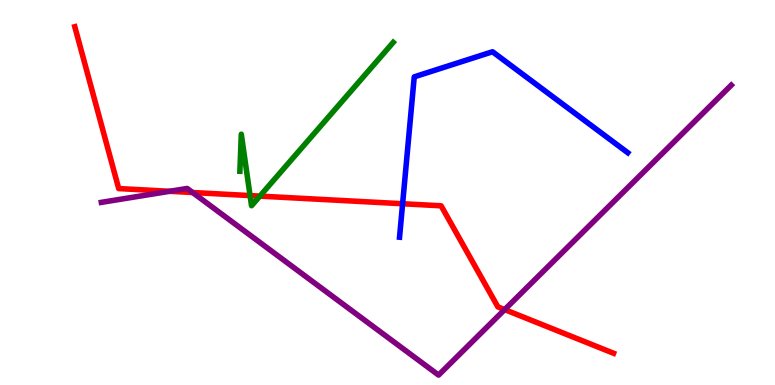[{'lines': ['blue', 'red'], 'intersections': [{'x': 5.19, 'y': 4.71}]}, {'lines': ['green', 'red'], 'intersections': [{'x': 3.23, 'y': 4.92}, {'x': 3.35, 'y': 4.91}]}, {'lines': ['purple', 'red'], 'intersections': [{'x': 2.19, 'y': 5.03}, {'x': 2.49, 'y': 5.0}, {'x': 6.51, 'y': 1.96}]}, {'lines': ['blue', 'green'], 'intersections': []}, {'lines': ['blue', 'purple'], 'intersections': []}, {'lines': ['green', 'purple'], 'intersections': []}]